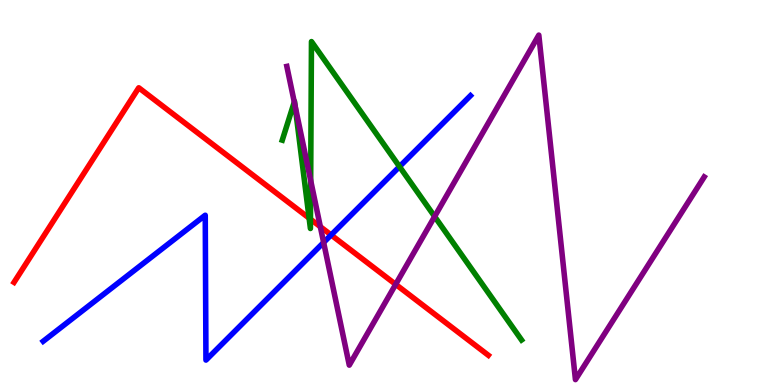[{'lines': ['blue', 'red'], 'intersections': [{'x': 4.27, 'y': 3.9}]}, {'lines': ['green', 'red'], 'intersections': [{'x': 3.99, 'y': 4.33}, {'x': 4.01, 'y': 4.31}]}, {'lines': ['purple', 'red'], 'intersections': [{'x': 4.13, 'y': 4.11}, {'x': 5.11, 'y': 2.61}]}, {'lines': ['blue', 'green'], 'intersections': [{'x': 5.15, 'y': 5.67}]}, {'lines': ['blue', 'purple'], 'intersections': [{'x': 4.18, 'y': 3.7}]}, {'lines': ['green', 'purple'], 'intersections': [{'x': 3.8, 'y': 7.35}, {'x': 3.81, 'y': 7.25}, {'x': 4.01, 'y': 5.31}, {'x': 5.61, 'y': 4.38}]}]